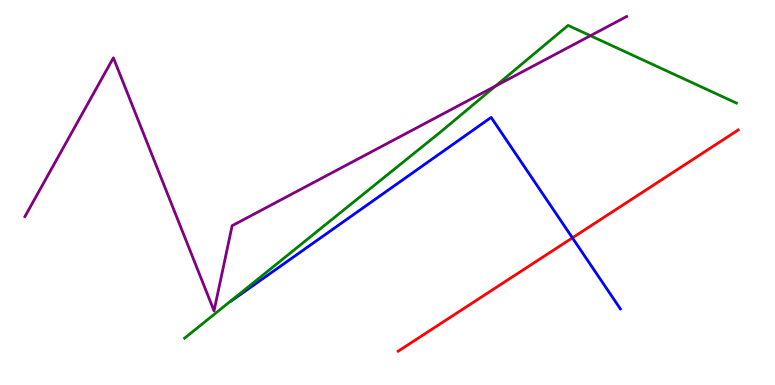[{'lines': ['blue', 'red'], 'intersections': [{'x': 7.39, 'y': 3.82}]}, {'lines': ['green', 'red'], 'intersections': []}, {'lines': ['purple', 'red'], 'intersections': []}, {'lines': ['blue', 'green'], 'intersections': []}, {'lines': ['blue', 'purple'], 'intersections': []}, {'lines': ['green', 'purple'], 'intersections': [{'x': 6.39, 'y': 7.77}, {'x': 7.62, 'y': 9.07}]}]